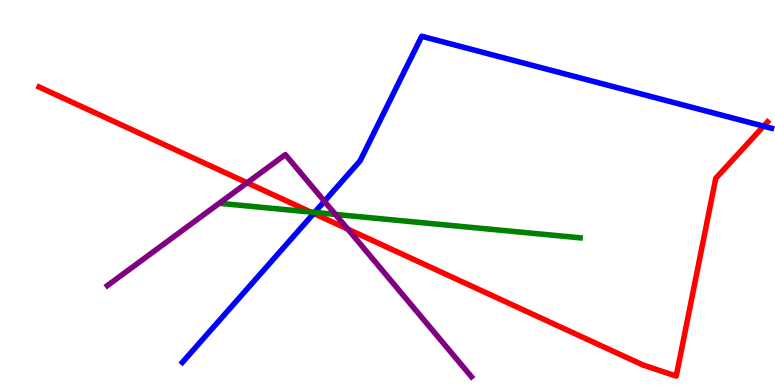[{'lines': ['blue', 'red'], 'intersections': [{'x': 4.05, 'y': 4.46}, {'x': 9.85, 'y': 6.72}]}, {'lines': ['green', 'red'], 'intersections': [{'x': 4.01, 'y': 4.49}]}, {'lines': ['purple', 'red'], 'intersections': [{'x': 3.19, 'y': 5.25}, {'x': 4.49, 'y': 4.05}]}, {'lines': ['blue', 'green'], 'intersections': [{'x': 4.06, 'y': 4.48}]}, {'lines': ['blue', 'purple'], 'intersections': [{'x': 4.19, 'y': 4.77}]}, {'lines': ['green', 'purple'], 'intersections': [{'x': 4.33, 'y': 4.43}]}]